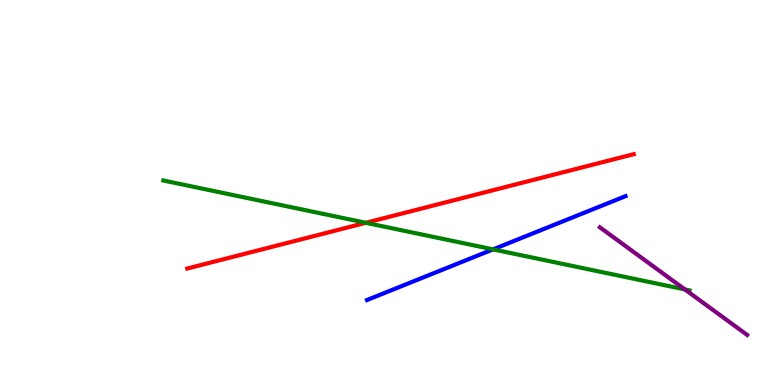[{'lines': ['blue', 'red'], 'intersections': []}, {'lines': ['green', 'red'], 'intersections': [{'x': 4.72, 'y': 4.21}]}, {'lines': ['purple', 'red'], 'intersections': []}, {'lines': ['blue', 'green'], 'intersections': [{'x': 6.36, 'y': 3.52}]}, {'lines': ['blue', 'purple'], 'intersections': []}, {'lines': ['green', 'purple'], 'intersections': [{'x': 8.84, 'y': 2.48}]}]